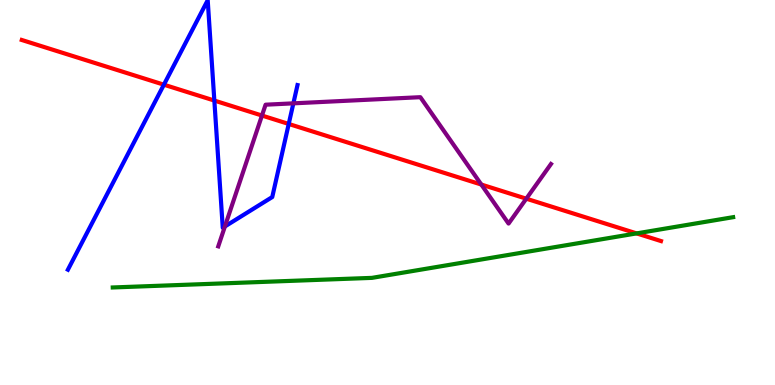[{'lines': ['blue', 'red'], 'intersections': [{'x': 2.11, 'y': 7.8}, {'x': 2.77, 'y': 7.39}, {'x': 3.73, 'y': 6.78}]}, {'lines': ['green', 'red'], 'intersections': [{'x': 8.21, 'y': 3.94}]}, {'lines': ['purple', 'red'], 'intersections': [{'x': 3.38, 'y': 7.0}, {'x': 6.21, 'y': 5.21}, {'x': 6.79, 'y': 4.84}]}, {'lines': ['blue', 'green'], 'intersections': []}, {'lines': ['blue', 'purple'], 'intersections': [{'x': 2.9, 'y': 4.12}, {'x': 3.79, 'y': 7.32}]}, {'lines': ['green', 'purple'], 'intersections': []}]